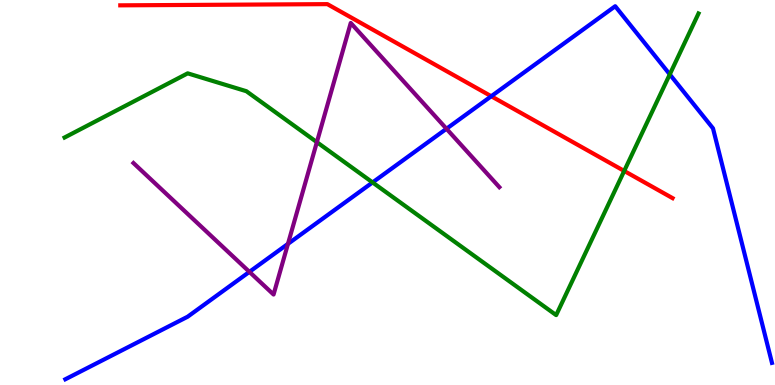[{'lines': ['blue', 'red'], 'intersections': [{'x': 6.34, 'y': 7.5}]}, {'lines': ['green', 'red'], 'intersections': [{'x': 8.05, 'y': 5.56}]}, {'lines': ['purple', 'red'], 'intersections': []}, {'lines': ['blue', 'green'], 'intersections': [{'x': 4.81, 'y': 5.26}, {'x': 8.64, 'y': 8.07}]}, {'lines': ['blue', 'purple'], 'intersections': [{'x': 3.22, 'y': 2.94}, {'x': 3.72, 'y': 3.67}, {'x': 5.76, 'y': 6.66}]}, {'lines': ['green', 'purple'], 'intersections': [{'x': 4.09, 'y': 6.31}]}]